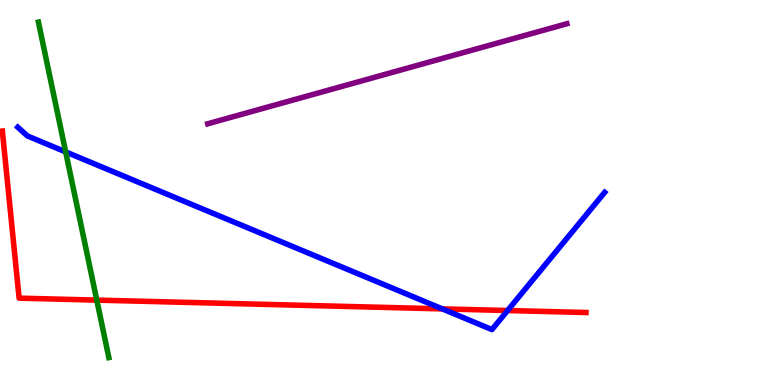[{'lines': ['blue', 'red'], 'intersections': [{'x': 5.71, 'y': 1.98}, {'x': 6.55, 'y': 1.93}]}, {'lines': ['green', 'red'], 'intersections': [{'x': 1.25, 'y': 2.2}]}, {'lines': ['purple', 'red'], 'intersections': []}, {'lines': ['blue', 'green'], 'intersections': [{'x': 0.847, 'y': 6.05}]}, {'lines': ['blue', 'purple'], 'intersections': []}, {'lines': ['green', 'purple'], 'intersections': []}]